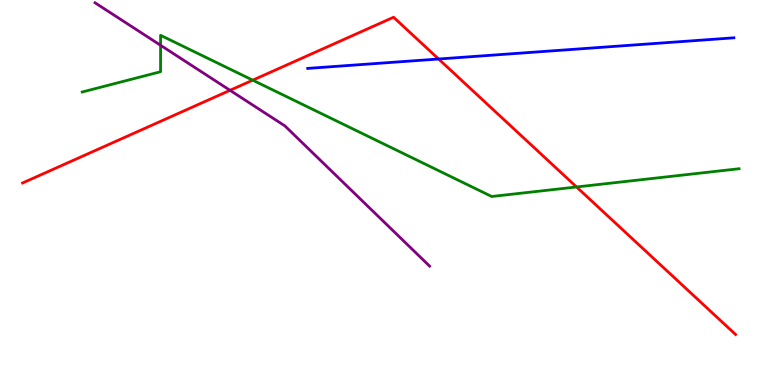[{'lines': ['blue', 'red'], 'intersections': [{'x': 5.66, 'y': 8.47}]}, {'lines': ['green', 'red'], 'intersections': [{'x': 3.26, 'y': 7.92}, {'x': 7.44, 'y': 5.14}]}, {'lines': ['purple', 'red'], 'intersections': [{'x': 2.97, 'y': 7.65}]}, {'lines': ['blue', 'green'], 'intersections': []}, {'lines': ['blue', 'purple'], 'intersections': []}, {'lines': ['green', 'purple'], 'intersections': [{'x': 2.07, 'y': 8.82}]}]